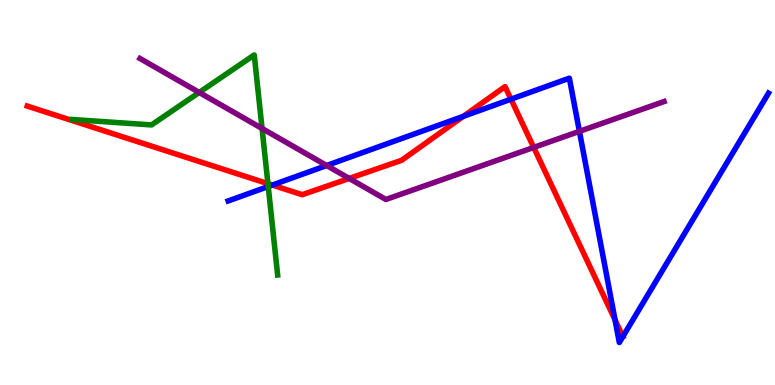[{'lines': ['blue', 'red'], 'intersections': [{'x': 3.51, 'y': 5.19}, {'x': 5.98, 'y': 6.98}, {'x': 6.59, 'y': 7.42}, {'x': 7.94, 'y': 1.69}, {'x': 8.04, 'y': 1.26}]}, {'lines': ['green', 'red'], 'intersections': [{'x': 3.46, 'y': 5.23}]}, {'lines': ['purple', 'red'], 'intersections': [{'x': 4.51, 'y': 5.37}, {'x': 6.89, 'y': 6.17}]}, {'lines': ['blue', 'green'], 'intersections': [{'x': 3.46, 'y': 5.16}]}, {'lines': ['blue', 'purple'], 'intersections': [{'x': 4.21, 'y': 5.7}, {'x': 7.48, 'y': 6.59}]}, {'lines': ['green', 'purple'], 'intersections': [{'x': 2.57, 'y': 7.6}, {'x': 3.38, 'y': 6.66}]}]